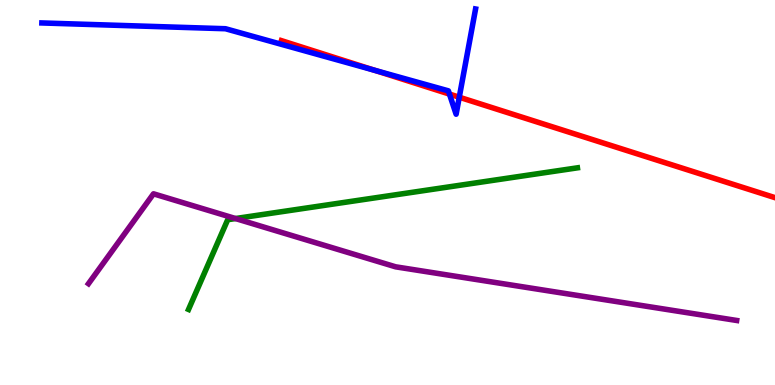[{'lines': ['blue', 'red'], 'intersections': [{'x': 4.84, 'y': 8.17}, {'x': 5.8, 'y': 7.56}, {'x': 5.93, 'y': 7.48}]}, {'lines': ['green', 'red'], 'intersections': []}, {'lines': ['purple', 'red'], 'intersections': []}, {'lines': ['blue', 'green'], 'intersections': []}, {'lines': ['blue', 'purple'], 'intersections': []}, {'lines': ['green', 'purple'], 'intersections': [{'x': 3.04, 'y': 4.32}]}]